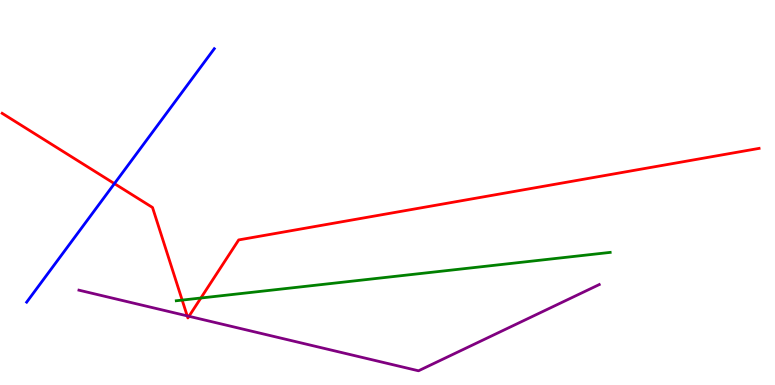[{'lines': ['blue', 'red'], 'intersections': [{'x': 1.48, 'y': 5.23}]}, {'lines': ['green', 'red'], 'intersections': [{'x': 2.35, 'y': 2.21}, {'x': 2.59, 'y': 2.26}]}, {'lines': ['purple', 'red'], 'intersections': [{'x': 2.42, 'y': 1.8}, {'x': 2.44, 'y': 1.78}]}, {'lines': ['blue', 'green'], 'intersections': []}, {'lines': ['blue', 'purple'], 'intersections': []}, {'lines': ['green', 'purple'], 'intersections': []}]